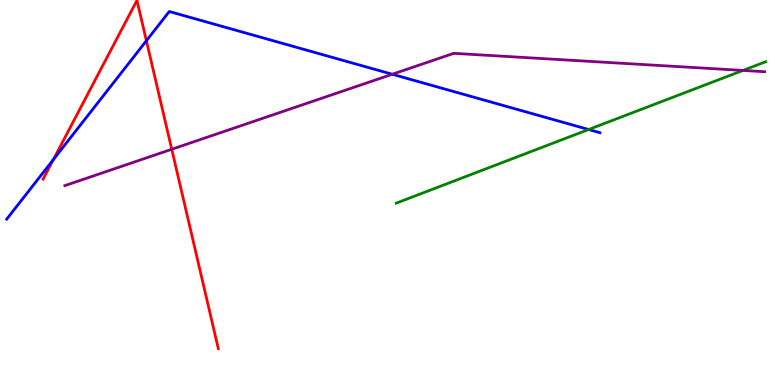[{'lines': ['blue', 'red'], 'intersections': [{'x': 0.689, 'y': 5.86}, {'x': 1.89, 'y': 8.94}]}, {'lines': ['green', 'red'], 'intersections': []}, {'lines': ['purple', 'red'], 'intersections': [{'x': 2.22, 'y': 6.12}]}, {'lines': ['blue', 'green'], 'intersections': [{'x': 7.6, 'y': 6.64}]}, {'lines': ['blue', 'purple'], 'intersections': [{'x': 5.06, 'y': 8.07}]}, {'lines': ['green', 'purple'], 'intersections': [{'x': 9.59, 'y': 8.17}]}]